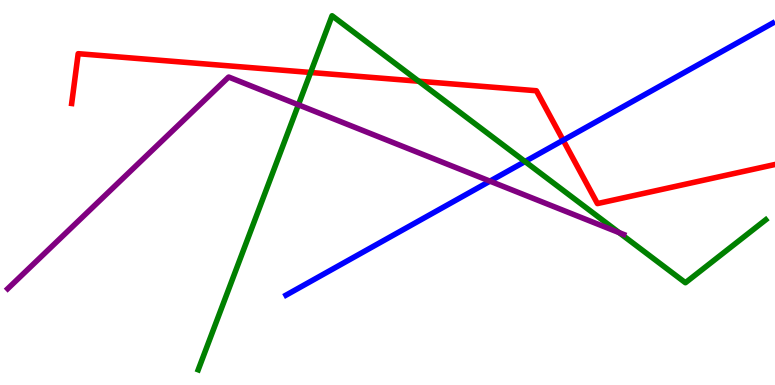[{'lines': ['blue', 'red'], 'intersections': [{'x': 7.27, 'y': 6.36}]}, {'lines': ['green', 'red'], 'intersections': [{'x': 4.01, 'y': 8.12}, {'x': 5.4, 'y': 7.89}]}, {'lines': ['purple', 'red'], 'intersections': []}, {'lines': ['blue', 'green'], 'intersections': [{'x': 6.77, 'y': 5.8}]}, {'lines': ['blue', 'purple'], 'intersections': [{'x': 6.32, 'y': 5.29}]}, {'lines': ['green', 'purple'], 'intersections': [{'x': 3.85, 'y': 7.28}, {'x': 7.99, 'y': 3.96}]}]